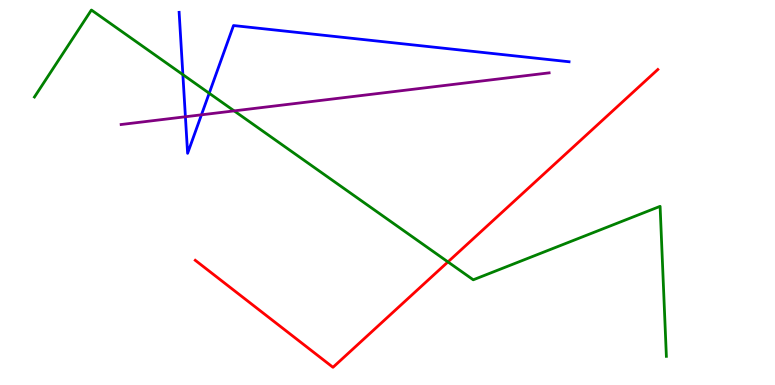[{'lines': ['blue', 'red'], 'intersections': []}, {'lines': ['green', 'red'], 'intersections': [{'x': 5.78, 'y': 3.2}]}, {'lines': ['purple', 'red'], 'intersections': []}, {'lines': ['blue', 'green'], 'intersections': [{'x': 2.36, 'y': 8.06}, {'x': 2.7, 'y': 7.58}]}, {'lines': ['blue', 'purple'], 'intersections': [{'x': 2.39, 'y': 6.97}, {'x': 2.6, 'y': 7.02}]}, {'lines': ['green', 'purple'], 'intersections': [{'x': 3.02, 'y': 7.12}]}]